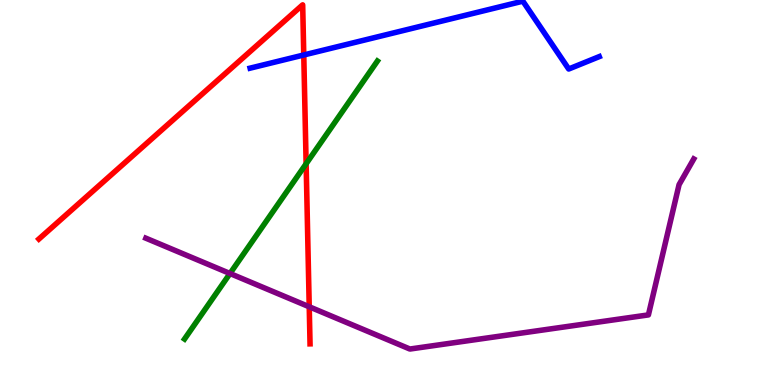[{'lines': ['blue', 'red'], 'intersections': [{'x': 3.92, 'y': 8.57}]}, {'lines': ['green', 'red'], 'intersections': [{'x': 3.95, 'y': 5.75}]}, {'lines': ['purple', 'red'], 'intersections': [{'x': 3.99, 'y': 2.03}]}, {'lines': ['blue', 'green'], 'intersections': []}, {'lines': ['blue', 'purple'], 'intersections': []}, {'lines': ['green', 'purple'], 'intersections': [{'x': 2.97, 'y': 2.9}]}]